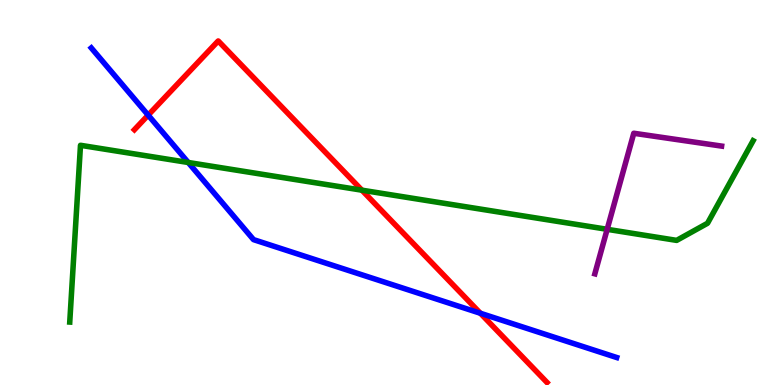[{'lines': ['blue', 'red'], 'intersections': [{'x': 1.91, 'y': 7.01}, {'x': 6.2, 'y': 1.86}]}, {'lines': ['green', 'red'], 'intersections': [{'x': 4.67, 'y': 5.06}]}, {'lines': ['purple', 'red'], 'intersections': []}, {'lines': ['blue', 'green'], 'intersections': [{'x': 2.43, 'y': 5.78}]}, {'lines': ['blue', 'purple'], 'intersections': []}, {'lines': ['green', 'purple'], 'intersections': [{'x': 7.83, 'y': 4.04}]}]